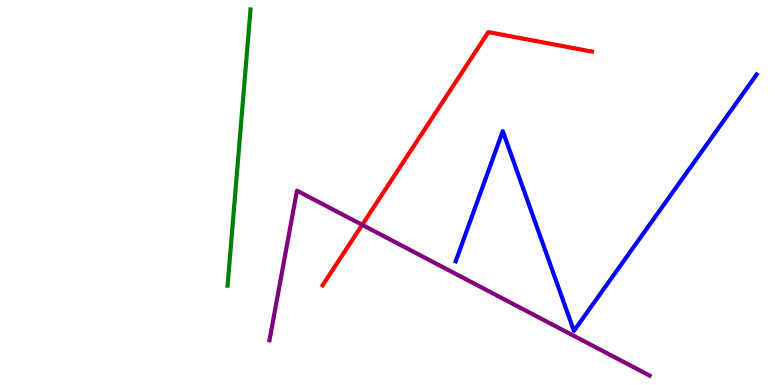[{'lines': ['blue', 'red'], 'intersections': []}, {'lines': ['green', 'red'], 'intersections': []}, {'lines': ['purple', 'red'], 'intersections': [{'x': 4.67, 'y': 4.16}]}, {'lines': ['blue', 'green'], 'intersections': []}, {'lines': ['blue', 'purple'], 'intersections': []}, {'lines': ['green', 'purple'], 'intersections': []}]